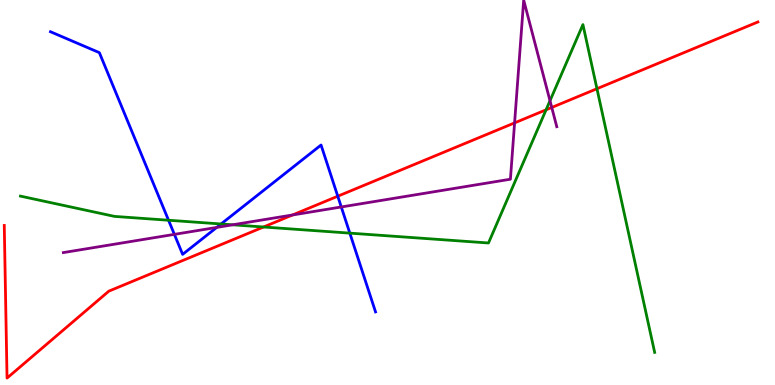[{'lines': ['blue', 'red'], 'intersections': [{'x': 4.36, 'y': 4.9}]}, {'lines': ['green', 'red'], 'intersections': [{'x': 3.4, 'y': 4.1}, {'x': 7.05, 'y': 7.15}, {'x': 7.7, 'y': 7.7}]}, {'lines': ['purple', 'red'], 'intersections': [{'x': 3.77, 'y': 4.42}, {'x': 6.64, 'y': 6.81}, {'x': 7.12, 'y': 7.21}]}, {'lines': ['blue', 'green'], 'intersections': [{'x': 2.17, 'y': 4.28}, {'x': 2.85, 'y': 4.18}, {'x': 4.51, 'y': 3.94}]}, {'lines': ['blue', 'purple'], 'intersections': [{'x': 2.25, 'y': 3.91}, {'x': 2.8, 'y': 4.09}, {'x': 4.4, 'y': 4.62}]}, {'lines': ['green', 'purple'], 'intersections': [{'x': 3.0, 'y': 4.16}, {'x': 7.1, 'y': 7.38}]}]